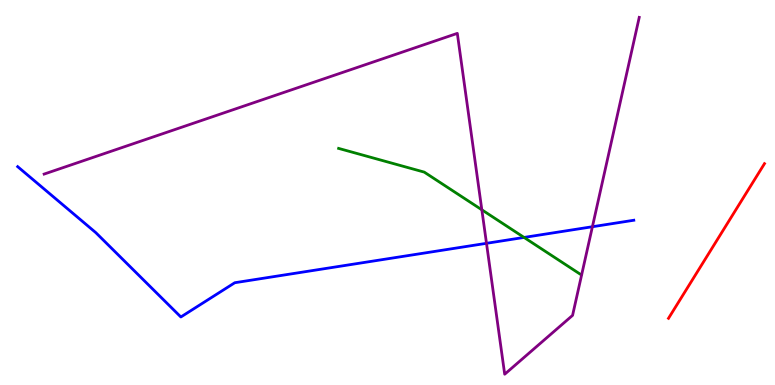[{'lines': ['blue', 'red'], 'intersections': []}, {'lines': ['green', 'red'], 'intersections': []}, {'lines': ['purple', 'red'], 'intersections': []}, {'lines': ['blue', 'green'], 'intersections': [{'x': 6.76, 'y': 3.83}]}, {'lines': ['blue', 'purple'], 'intersections': [{'x': 6.28, 'y': 3.68}, {'x': 7.64, 'y': 4.11}]}, {'lines': ['green', 'purple'], 'intersections': [{'x': 6.22, 'y': 4.55}]}]